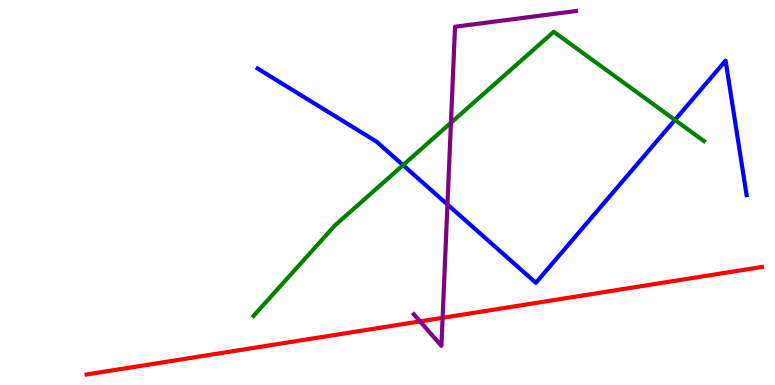[{'lines': ['blue', 'red'], 'intersections': []}, {'lines': ['green', 'red'], 'intersections': []}, {'lines': ['purple', 'red'], 'intersections': [{'x': 5.42, 'y': 1.65}, {'x': 5.71, 'y': 1.75}]}, {'lines': ['blue', 'green'], 'intersections': [{'x': 5.2, 'y': 5.71}, {'x': 8.71, 'y': 6.88}]}, {'lines': ['blue', 'purple'], 'intersections': [{'x': 5.77, 'y': 4.69}]}, {'lines': ['green', 'purple'], 'intersections': [{'x': 5.82, 'y': 6.81}]}]